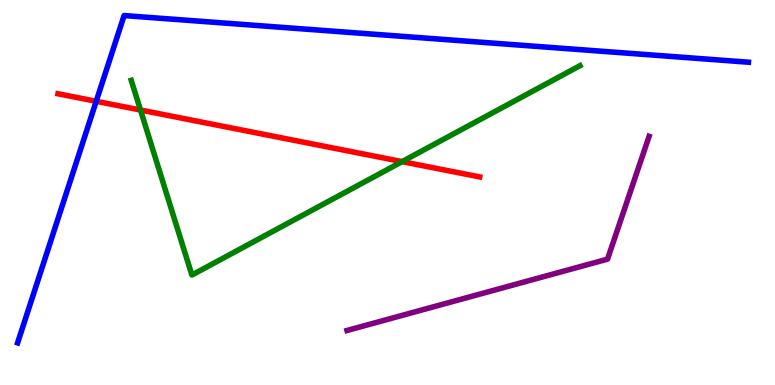[{'lines': ['blue', 'red'], 'intersections': [{'x': 1.24, 'y': 7.37}]}, {'lines': ['green', 'red'], 'intersections': [{'x': 1.81, 'y': 7.14}, {'x': 5.19, 'y': 5.8}]}, {'lines': ['purple', 'red'], 'intersections': []}, {'lines': ['blue', 'green'], 'intersections': []}, {'lines': ['blue', 'purple'], 'intersections': []}, {'lines': ['green', 'purple'], 'intersections': []}]